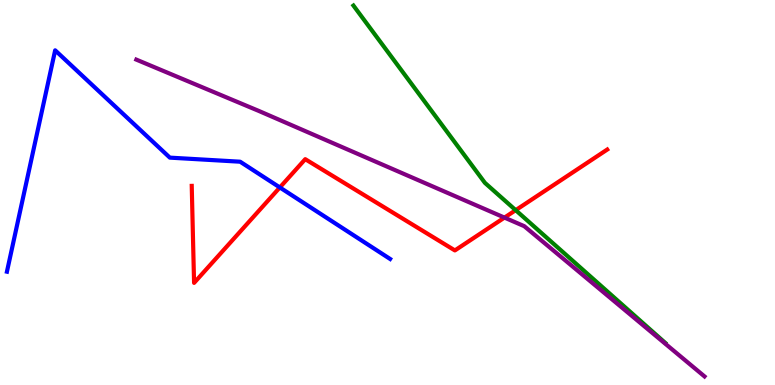[{'lines': ['blue', 'red'], 'intersections': [{'x': 3.61, 'y': 5.13}]}, {'lines': ['green', 'red'], 'intersections': [{'x': 6.65, 'y': 4.54}]}, {'lines': ['purple', 'red'], 'intersections': [{'x': 6.51, 'y': 4.35}]}, {'lines': ['blue', 'green'], 'intersections': []}, {'lines': ['blue', 'purple'], 'intersections': []}, {'lines': ['green', 'purple'], 'intersections': []}]